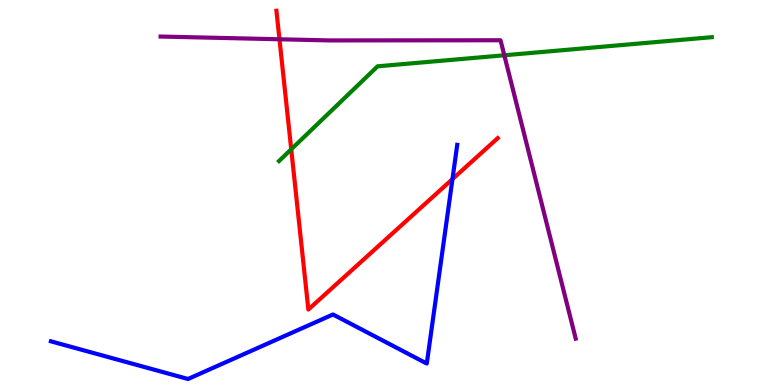[{'lines': ['blue', 'red'], 'intersections': [{'x': 5.84, 'y': 5.35}]}, {'lines': ['green', 'red'], 'intersections': [{'x': 3.76, 'y': 6.12}]}, {'lines': ['purple', 'red'], 'intersections': [{'x': 3.61, 'y': 8.98}]}, {'lines': ['blue', 'green'], 'intersections': []}, {'lines': ['blue', 'purple'], 'intersections': []}, {'lines': ['green', 'purple'], 'intersections': [{'x': 6.51, 'y': 8.56}]}]